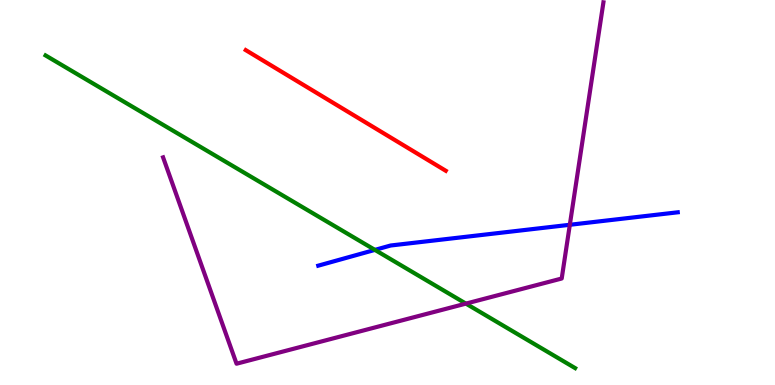[{'lines': ['blue', 'red'], 'intersections': []}, {'lines': ['green', 'red'], 'intersections': []}, {'lines': ['purple', 'red'], 'intersections': []}, {'lines': ['blue', 'green'], 'intersections': [{'x': 4.84, 'y': 3.51}]}, {'lines': ['blue', 'purple'], 'intersections': [{'x': 7.35, 'y': 4.16}]}, {'lines': ['green', 'purple'], 'intersections': [{'x': 6.01, 'y': 2.11}]}]